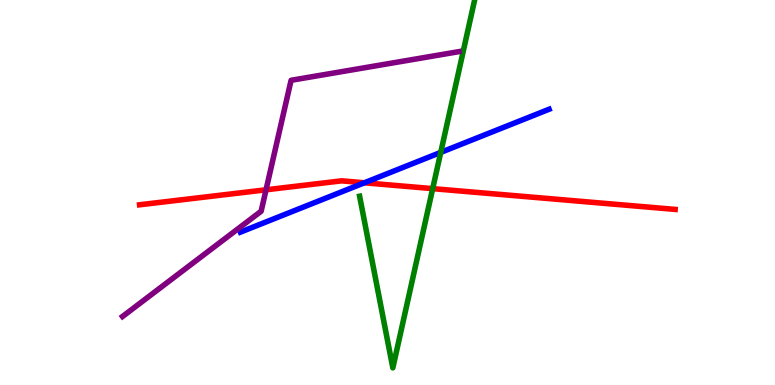[{'lines': ['blue', 'red'], 'intersections': [{'x': 4.7, 'y': 5.25}]}, {'lines': ['green', 'red'], 'intersections': [{'x': 5.58, 'y': 5.1}]}, {'lines': ['purple', 'red'], 'intersections': [{'x': 3.43, 'y': 5.07}]}, {'lines': ['blue', 'green'], 'intersections': [{'x': 5.69, 'y': 6.04}]}, {'lines': ['blue', 'purple'], 'intersections': []}, {'lines': ['green', 'purple'], 'intersections': []}]